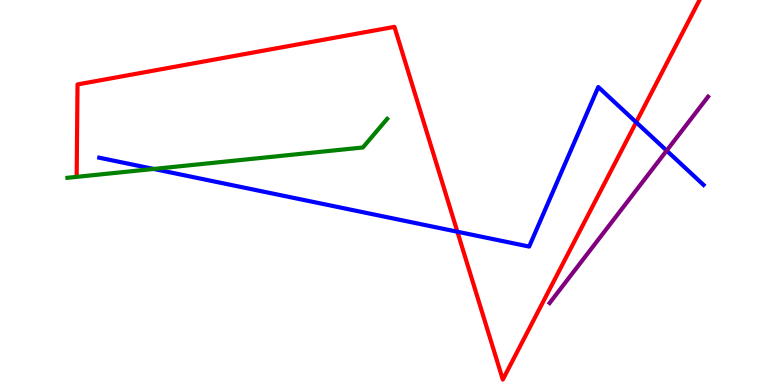[{'lines': ['blue', 'red'], 'intersections': [{'x': 5.9, 'y': 3.98}, {'x': 8.21, 'y': 6.82}]}, {'lines': ['green', 'red'], 'intersections': []}, {'lines': ['purple', 'red'], 'intersections': []}, {'lines': ['blue', 'green'], 'intersections': [{'x': 1.98, 'y': 5.61}]}, {'lines': ['blue', 'purple'], 'intersections': [{'x': 8.6, 'y': 6.09}]}, {'lines': ['green', 'purple'], 'intersections': []}]